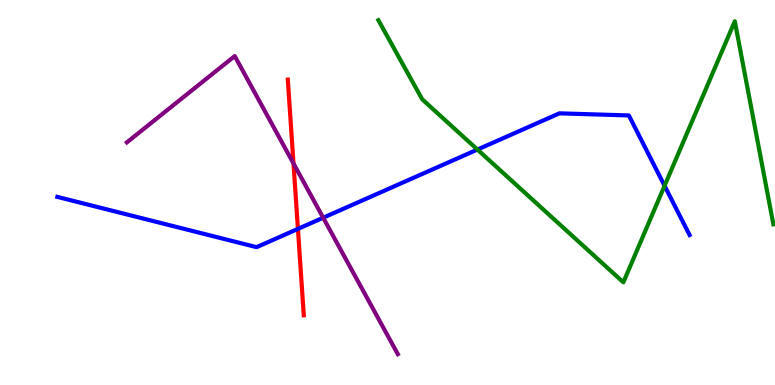[{'lines': ['blue', 'red'], 'intersections': [{'x': 3.84, 'y': 4.05}]}, {'lines': ['green', 'red'], 'intersections': []}, {'lines': ['purple', 'red'], 'intersections': [{'x': 3.79, 'y': 5.75}]}, {'lines': ['blue', 'green'], 'intersections': [{'x': 6.16, 'y': 6.12}, {'x': 8.58, 'y': 5.17}]}, {'lines': ['blue', 'purple'], 'intersections': [{'x': 4.17, 'y': 4.34}]}, {'lines': ['green', 'purple'], 'intersections': []}]